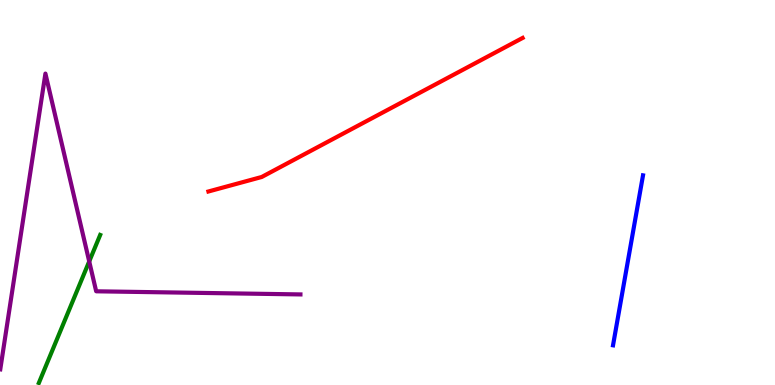[{'lines': ['blue', 'red'], 'intersections': []}, {'lines': ['green', 'red'], 'intersections': []}, {'lines': ['purple', 'red'], 'intersections': []}, {'lines': ['blue', 'green'], 'intersections': []}, {'lines': ['blue', 'purple'], 'intersections': []}, {'lines': ['green', 'purple'], 'intersections': [{'x': 1.15, 'y': 3.21}]}]